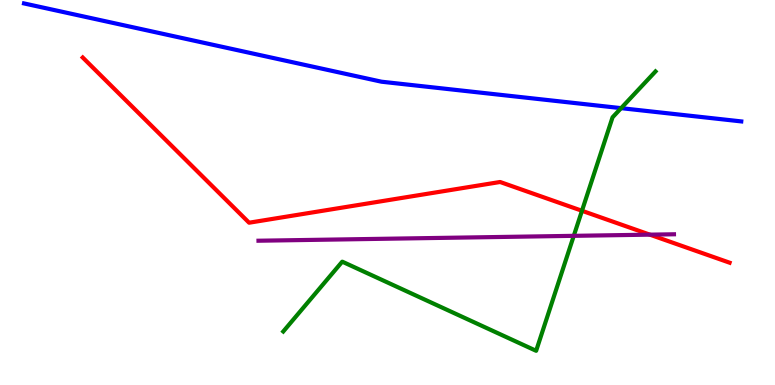[{'lines': ['blue', 'red'], 'intersections': []}, {'lines': ['green', 'red'], 'intersections': [{'x': 7.51, 'y': 4.53}]}, {'lines': ['purple', 'red'], 'intersections': [{'x': 8.39, 'y': 3.91}]}, {'lines': ['blue', 'green'], 'intersections': [{'x': 8.01, 'y': 7.19}]}, {'lines': ['blue', 'purple'], 'intersections': []}, {'lines': ['green', 'purple'], 'intersections': [{'x': 7.4, 'y': 3.87}]}]